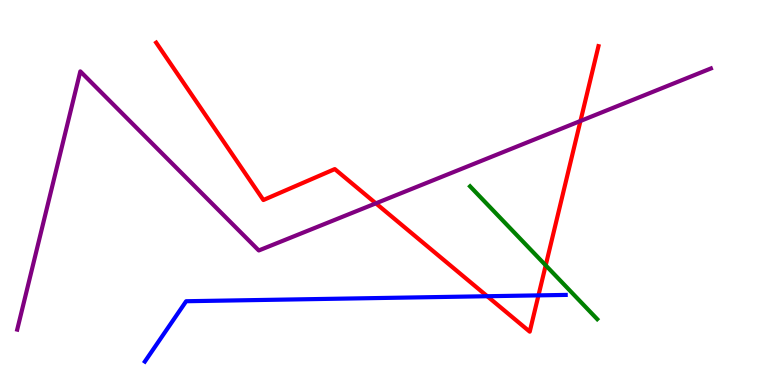[{'lines': ['blue', 'red'], 'intersections': [{'x': 6.29, 'y': 2.31}, {'x': 6.95, 'y': 2.33}]}, {'lines': ['green', 'red'], 'intersections': [{'x': 7.04, 'y': 3.11}]}, {'lines': ['purple', 'red'], 'intersections': [{'x': 4.85, 'y': 4.72}, {'x': 7.49, 'y': 6.86}]}, {'lines': ['blue', 'green'], 'intersections': []}, {'lines': ['blue', 'purple'], 'intersections': []}, {'lines': ['green', 'purple'], 'intersections': []}]